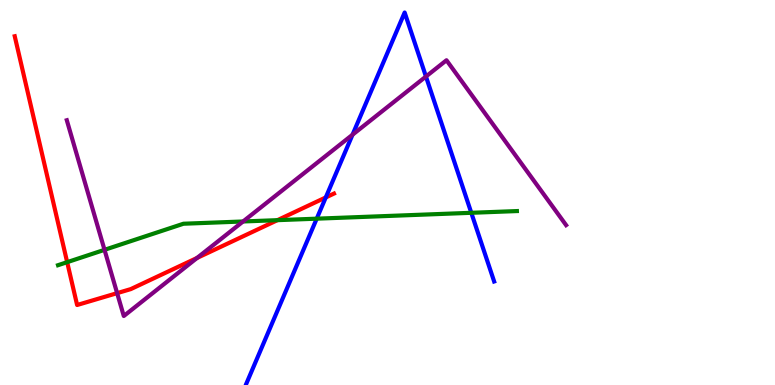[{'lines': ['blue', 'red'], 'intersections': [{'x': 4.2, 'y': 4.87}]}, {'lines': ['green', 'red'], 'intersections': [{'x': 0.867, 'y': 3.19}, {'x': 3.58, 'y': 4.28}]}, {'lines': ['purple', 'red'], 'intersections': [{'x': 1.51, 'y': 2.39}, {'x': 2.54, 'y': 3.3}]}, {'lines': ['blue', 'green'], 'intersections': [{'x': 4.09, 'y': 4.32}, {'x': 6.08, 'y': 4.47}]}, {'lines': ['blue', 'purple'], 'intersections': [{'x': 4.55, 'y': 6.5}, {'x': 5.5, 'y': 8.01}]}, {'lines': ['green', 'purple'], 'intersections': [{'x': 1.35, 'y': 3.51}, {'x': 3.14, 'y': 4.25}]}]